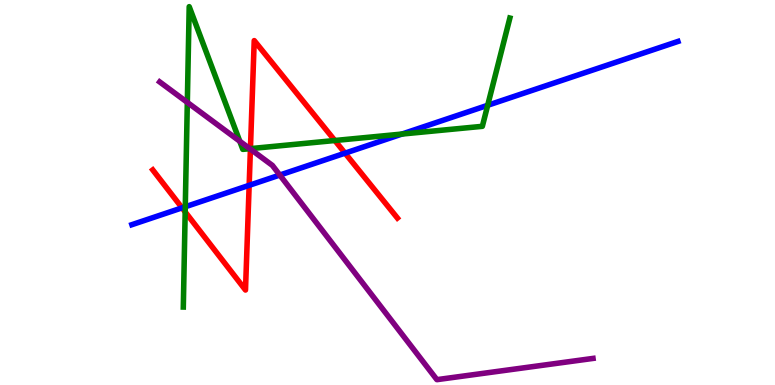[{'lines': ['blue', 'red'], 'intersections': [{'x': 2.35, 'y': 4.6}, {'x': 3.21, 'y': 5.19}, {'x': 4.45, 'y': 6.02}]}, {'lines': ['green', 'red'], 'intersections': [{'x': 2.39, 'y': 4.5}, {'x': 3.23, 'y': 6.14}, {'x': 4.32, 'y': 6.35}]}, {'lines': ['purple', 'red'], 'intersections': [{'x': 3.23, 'y': 6.13}]}, {'lines': ['blue', 'green'], 'intersections': [{'x': 2.39, 'y': 4.63}, {'x': 5.19, 'y': 6.52}, {'x': 6.29, 'y': 7.27}]}, {'lines': ['blue', 'purple'], 'intersections': [{'x': 3.61, 'y': 5.45}]}, {'lines': ['green', 'purple'], 'intersections': [{'x': 2.42, 'y': 7.34}, {'x': 3.09, 'y': 6.33}, {'x': 3.22, 'y': 6.14}]}]